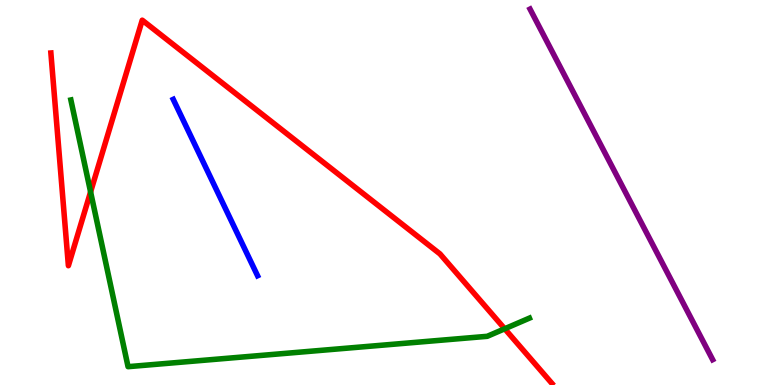[{'lines': ['blue', 'red'], 'intersections': []}, {'lines': ['green', 'red'], 'intersections': [{'x': 1.17, 'y': 5.02}, {'x': 6.51, 'y': 1.46}]}, {'lines': ['purple', 'red'], 'intersections': []}, {'lines': ['blue', 'green'], 'intersections': []}, {'lines': ['blue', 'purple'], 'intersections': []}, {'lines': ['green', 'purple'], 'intersections': []}]